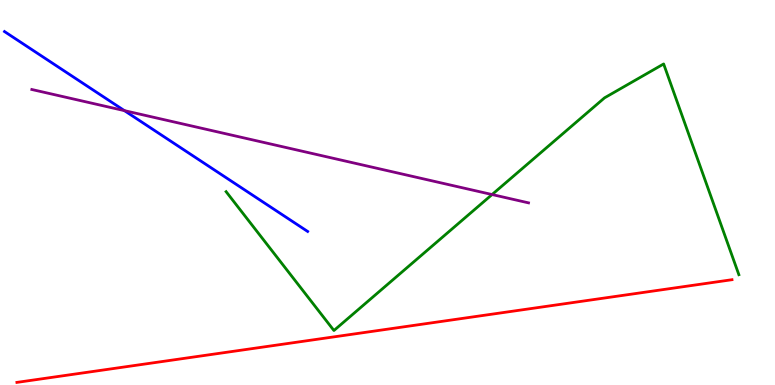[{'lines': ['blue', 'red'], 'intersections': []}, {'lines': ['green', 'red'], 'intersections': []}, {'lines': ['purple', 'red'], 'intersections': []}, {'lines': ['blue', 'green'], 'intersections': []}, {'lines': ['blue', 'purple'], 'intersections': [{'x': 1.61, 'y': 7.13}]}, {'lines': ['green', 'purple'], 'intersections': [{'x': 6.35, 'y': 4.95}]}]